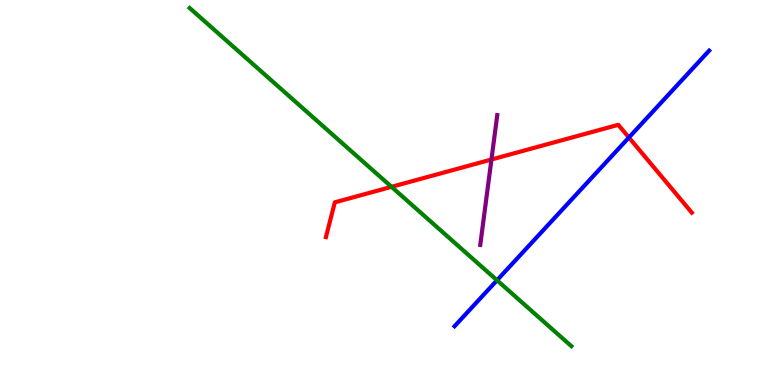[{'lines': ['blue', 'red'], 'intersections': [{'x': 8.12, 'y': 6.43}]}, {'lines': ['green', 'red'], 'intersections': [{'x': 5.05, 'y': 5.15}]}, {'lines': ['purple', 'red'], 'intersections': [{'x': 6.34, 'y': 5.86}]}, {'lines': ['blue', 'green'], 'intersections': [{'x': 6.41, 'y': 2.72}]}, {'lines': ['blue', 'purple'], 'intersections': []}, {'lines': ['green', 'purple'], 'intersections': []}]